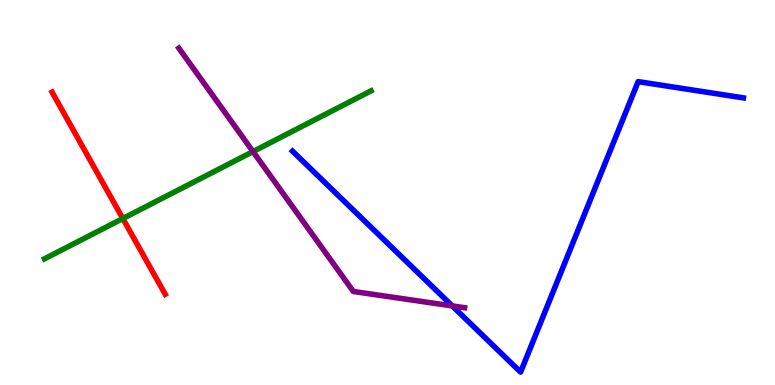[{'lines': ['blue', 'red'], 'intersections': []}, {'lines': ['green', 'red'], 'intersections': [{'x': 1.58, 'y': 4.32}]}, {'lines': ['purple', 'red'], 'intersections': []}, {'lines': ['blue', 'green'], 'intersections': []}, {'lines': ['blue', 'purple'], 'intersections': [{'x': 5.84, 'y': 2.05}]}, {'lines': ['green', 'purple'], 'intersections': [{'x': 3.26, 'y': 6.06}]}]